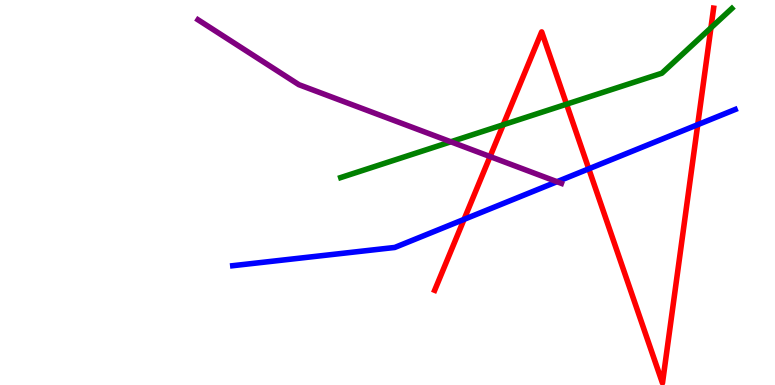[{'lines': ['blue', 'red'], 'intersections': [{'x': 5.99, 'y': 4.3}, {'x': 7.6, 'y': 5.61}, {'x': 9.0, 'y': 6.76}]}, {'lines': ['green', 'red'], 'intersections': [{'x': 6.49, 'y': 6.76}, {'x': 7.31, 'y': 7.29}, {'x': 9.17, 'y': 9.28}]}, {'lines': ['purple', 'red'], 'intersections': [{'x': 6.32, 'y': 5.93}]}, {'lines': ['blue', 'green'], 'intersections': []}, {'lines': ['blue', 'purple'], 'intersections': [{'x': 7.19, 'y': 5.28}]}, {'lines': ['green', 'purple'], 'intersections': [{'x': 5.82, 'y': 6.32}]}]